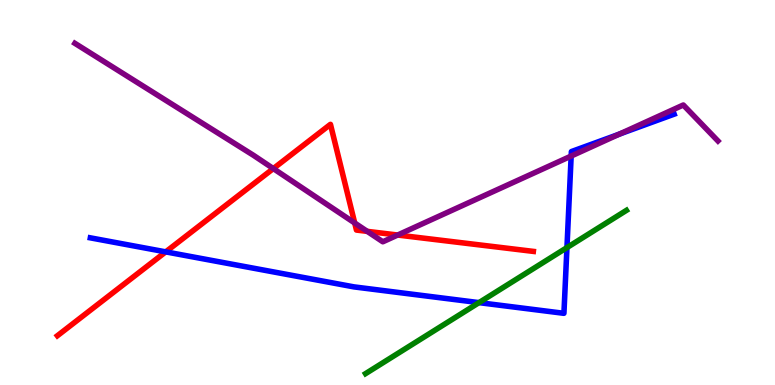[{'lines': ['blue', 'red'], 'intersections': [{'x': 2.14, 'y': 3.46}]}, {'lines': ['green', 'red'], 'intersections': []}, {'lines': ['purple', 'red'], 'intersections': [{'x': 3.53, 'y': 5.62}, {'x': 4.58, 'y': 4.21}, {'x': 4.74, 'y': 3.99}, {'x': 5.13, 'y': 3.9}]}, {'lines': ['blue', 'green'], 'intersections': [{'x': 6.18, 'y': 2.14}, {'x': 7.32, 'y': 3.57}]}, {'lines': ['blue', 'purple'], 'intersections': [{'x': 7.37, 'y': 5.95}, {'x': 7.99, 'y': 6.52}]}, {'lines': ['green', 'purple'], 'intersections': []}]